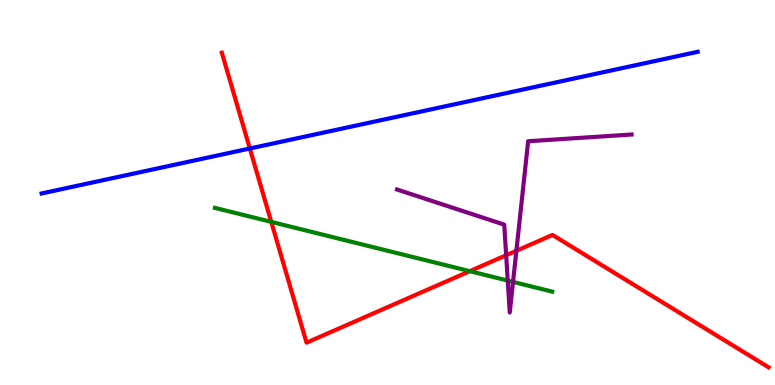[{'lines': ['blue', 'red'], 'intersections': [{'x': 3.22, 'y': 6.14}]}, {'lines': ['green', 'red'], 'intersections': [{'x': 3.5, 'y': 4.24}, {'x': 6.06, 'y': 2.96}]}, {'lines': ['purple', 'red'], 'intersections': [{'x': 6.53, 'y': 3.37}, {'x': 6.66, 'y': 3.49}]}, {'lines': ['blue', 'green'], 'intersections': []}, {'lines': ['blue', 'purple'], 'intersections': []}, {'lines': ['green', 'purple'], 'intersections': [{'x': 6.55, 'y': 2.71}, {'x': 6.62, 'y': 2.68}]}]